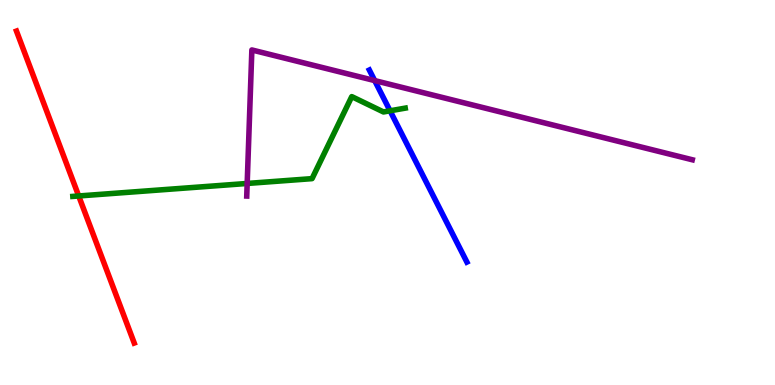[{'lines': ['blue', 'red'], 'intersections': []}, {'lines': ['green', 'red'], 'intersections': [{'x': 1.02, 'y': 4.91}]}, {'lines': ['purple', 'red'], 'intersections': []}, {'lines': ['blue', 'green'], 'intersections': [{'x': 5.03, 'y': 7.12}]}, {'lines': ['blue', 'purple'], 'intersections': [{'x': 4.83, 'y': 7.91}]}, {'lines': ['green', 'purple'], 'intersections': [{'x': 3.19, 'y': 5.23}]}]